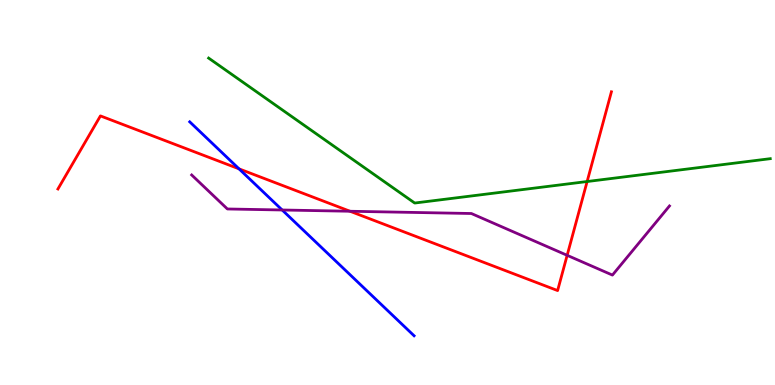[{'lines': ['blue', 'red'], 'intersections': [{'x': 3.08, 'y': 5.61}]}, {'lines': ['green', 'red'], 'intersections': [{'x': 7.58, 'y': 5.29}]}, {'lines': ['purple', 'red'], 'intersections': [{'x': 4.52, 'y': 4.51}, {'x': 7.32, 'y': 3.37}]}, {'lines': ['blue', 'green'], 'intersections': []}, {'lines': ['blue', 'purple'], 'intersections': [{'x': 3.64, 'y': 4.55}]}, {'lines': ['green', 'purple'], 'intersections': []}]